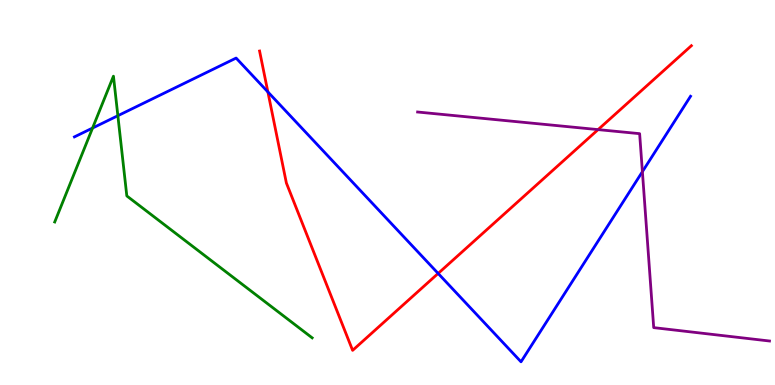[{'lines': ['blue', 'red'], 'intersections': [{'x': 3.46, 'y': 7.61}, {'x': 5.65, 'y': 2.9}]}, {'lines': ['green', 'red'], 'intersections': []}, {'lines': ['purple', 'red'], 'intersections': [{'x': 7.72, 'y': 6.63}]}, {'lines': ['blue', 'green'], 'intersections': [{'x': 1.19, 'y': 6.67}, {'x': 1.52, 'y': 6.99}]}, {'lines': ['blue', 'purple'], 'intersections': [{'x': 8.29, 'y': 5.54}]}, {'lines': ['green', 'purple'], 'intersections': []}]